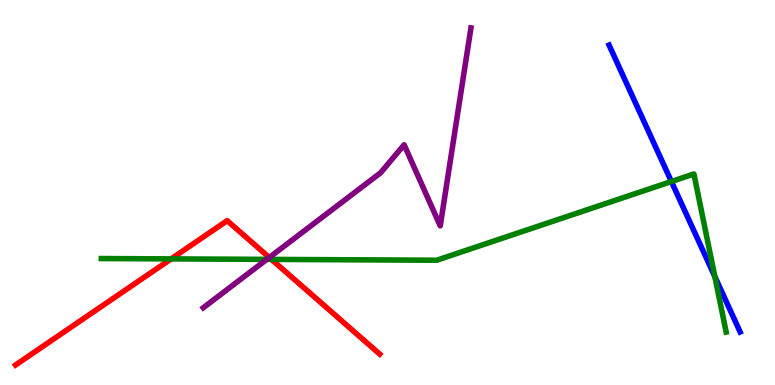[{'lines': ['blue', 'red'], 'intersections': []}, {'lines': ['green', 'red'], 'intersections': [{'x': 2.21, 'y': 3.28}, {'x': 3.5, 'y': 3.26}]}, {'lines': ['purple', 'red'], 'intersections': [{'x': 3.47, 'y': 3.31}]}, {'lines': ['blue', 'green'], 'intersections': [{'x': 8.66, 'y': 5.29}, {'x': 9.22, 'y': 2.82}]}, {'lines': ['blue', 'purple'], 'intersections': []}, {'lines': ['green', 'purple'], 'intersections': [{'x': 3.44, 'y': 3.26}]}]